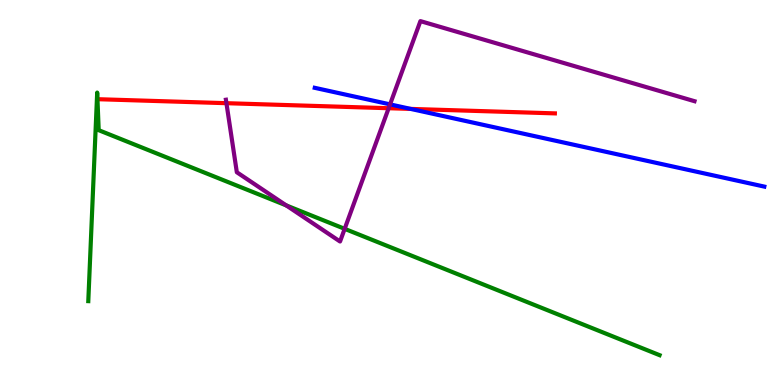[{'lines': ['blue', 'red'], 'intersections': [{'x': 5.3, 'y': 7.17}]}, {'lines': ['green', 'red'], 'intersections': []}, {'lines': ['purple', 'red'], 'intersections': [{'x': 2.92, 'y': 7.32}, {'x': 5.01, 'y': 7.19}]}, {'lines': ['blue', 'green'], 'intersections': []}, {'lines': ['blue', 'purple'], 'intersections': [{'x': 5.03, 'y': 7.29}]}, {'lines': ['green', 'purple'], 'intersections': [{'x': 3.69, 'y': 4.67}, {'x': 4.45, 'y': 4.06}]}]